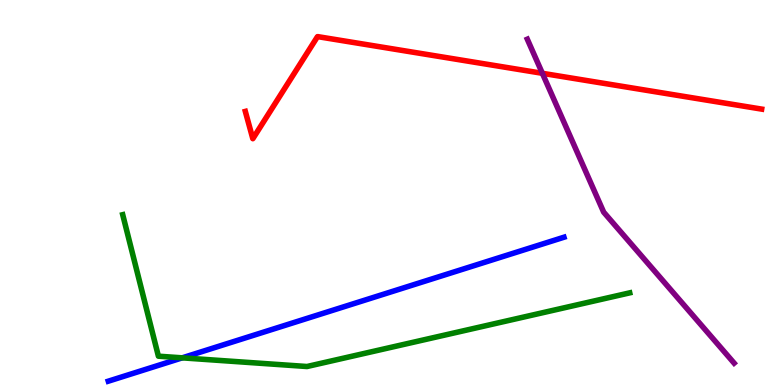[{'lines': ['blue', 'red'], 'intersections': []}, {'lines': ['green', 'red'], 'intersections': []}, {'lines': ['purple', 'red'], 'intersections': [{'x': 7.0, 'y': 8.1}]}, {'lines': ['blue', 'green'], 'intersections': [{'x': 2.35, 'y': 0.705}]}, {'lines': ['blue', 'purple'], 'intersections': []}, {'lines': ['green', 'purple'], 'intersections': []}]